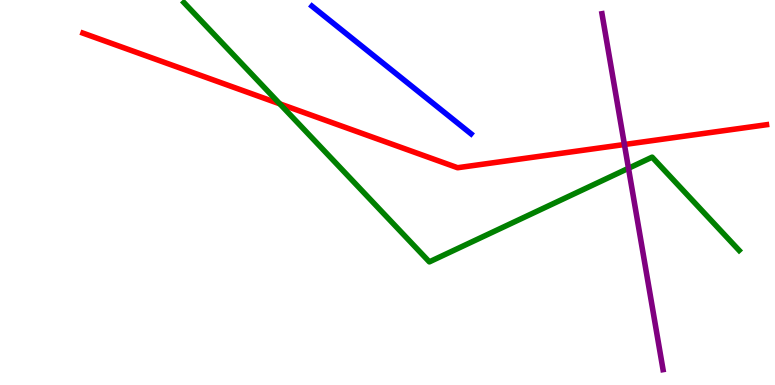[{'lines': ['blue', 'red'], 'intersections': []}, {'lines': ['green', 'red'], 'intersections': [{'x': 3.61, 'y': 7.3}]}, {'lines': ['purple', 'red'], 'intersections': [{'x': 8.06, 'y': 6.25}]}, {'lines': ['blue', 'green'], 'intersections': []}, {'lines': ['blue', 'purple'], 'intersections': []}, {'lines': ['green', 'purple'], 'intersections': [{'x': 8.11, 'y': 5.63}]}]